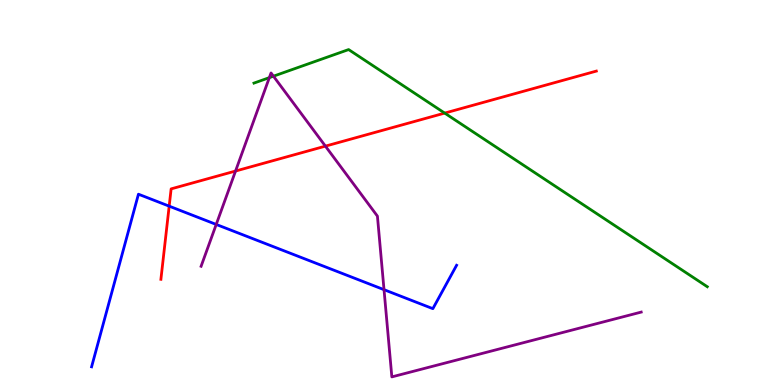[{'lines': ['blue', 'red'], 'intersections': [{'x': 2.18, 'y': 4.65}]}, {'lines': ['green', 'red'], 'intersections': [{'x': 5.74, 'y': 7.06}]}, {'lines': ['purple', 'red'], 'intersections': [{'x': 3.04, 'y': 5.56}, {'x': 4.2, 'y': 6.2}]}, {'lines': ['blue', 'green'], 'intersections': []}, {'lines': ['blue', 'purple'], 'intersections': [{'x': 2.79, 'y': 4.17}, {'x': 4.96, 'y': 2.48}]}, {'lines': ['green', 'purple'], 'intersections': [{'x': 3.48, 'y': 7.98}, {'x': 3.53, 'y': 8.02}]}]